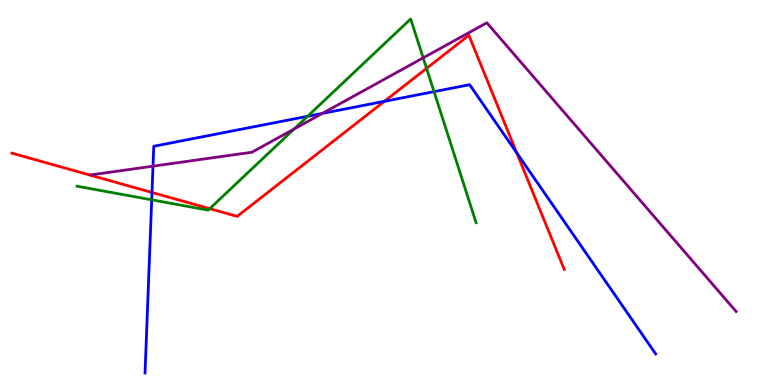[{'lines': ['blue', 'red'], 'intersections': [{'x': 1.96, 'y': 5.0}, {'x': 4.96, 'y': 7.37}, {'x': 6.67, 'y': 6.03}]}, {'lines': ['green', 'red'], 'intersections': [{'x': 2.71, 'y': 4.58}, {'x': 5.5, 'y': 8.22}]}, {'lines': ['purple', 'red'], 'intersections': []}, {'lines': ['blue', 'green'], 'intersections': [{'x': 1.96, 'y': 4.81}, {'x': 3.97, 'y': 6.98}, {'x': 5.6, 'y': 7.62}]}, {'lines': ['blue', 'purple'], 'intersections': [{'x': 1.97, 'y': 5.68}, {'x': 4.16, 'y': 7.05}]}, {'lines': ['green', 'purple'], 'intersections': [{'x': 3.8, 'y': 6.65}, {'x': 5.46, 'y': 8.5}]}]